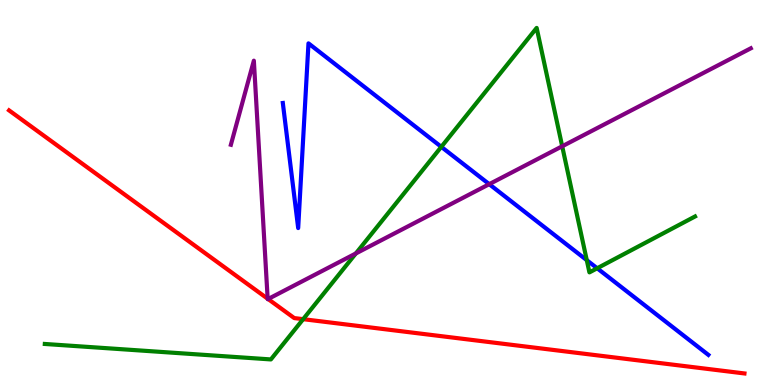[{'lines': ['blue', 'red'], 'intersections': []}, {'lines': ['green', 'red'], 'intersections': [{'x': 3.91, 'y': 1.71}]}, {'lines': ['purple', 'red'], 'intersections': [{'x': 3.45, 'y': 2.24}, {'x': 3.46, 'y': 2.23}]}, {'lines': ['blue', 'green'], 'intersections': [{'x': 5.69, 'y': 6.19}, {'x': 7.57, 'y': 3.24}, {'x': 7.71, 'y': 3.03}]}, {'lines': ['blue', 'purple'], 'intersections': [{'x': 6.31, 'y': 5.22}]}, {'lines': ['green', 'purple'], 'intersections': [{'x': 4.59, 'y': 3.42}, {'x': 7.25, 'y': 6.2}]}]